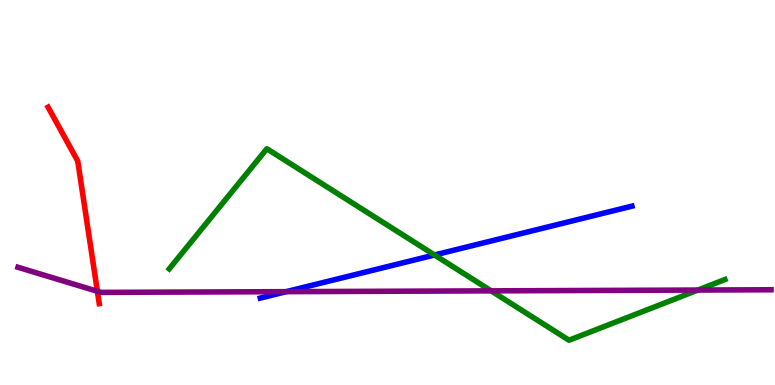[{'lines': ['blue', 'red'], 'intersections': []}, {'lines': ['green', 'red'], 'intersections': []}, {'lines': ['purple', 'red'], 'intersections': [{'x': 1.26, 'y': 2.43}]}, {'lines': ['blue', 'green'], 'intersections': [{'x': 5.61, 'y': 3.38}]}, {'lines': ['blue', 'purple'], 'intersections': [{'x': 3.69, 'y': 2.42}]}, {'lines': ['green', 'purple'], 'intersections': [{'x': 6.34, 'y': 2.45}, {'x': 9.01, 'y': 2.47}]}]